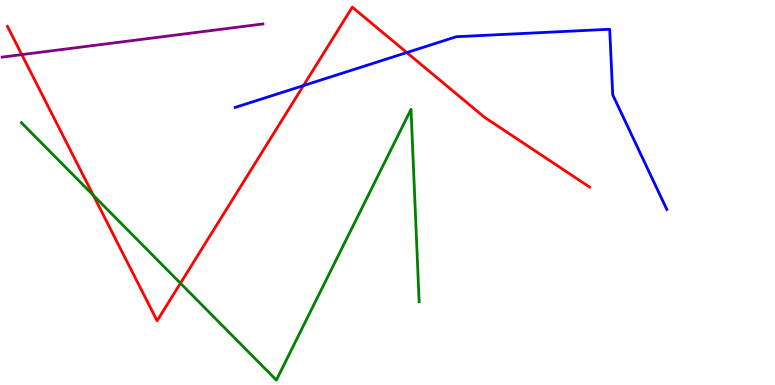[{'lines': ['blue', 'red'], 'intersections': [{'x': 3.92, 'y': 7.78}, {'x': 5.25, 'y': 8.63}]}, {'lines': ['green', 'red'], 'intersections': [{'x': 1.2, 'y': 4.93}, {'x': 2.33, 'y': 2.64}]}, {'lines': ['purple', 'red'], 'intersections': [{'x': 0.281, 'y': 8.58}]}, {'lines': ['blue', 'green'], 'intersections': []}, {'lines': ['blue', 'purple'], 'intersections': []}, {'lines': ['green', 'purple'], 'intersections': []}]